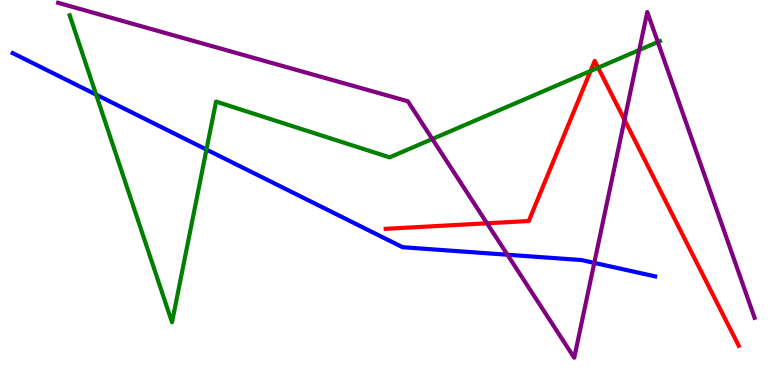[{'lines': ['blue', 'red'], 'intersections': []}, {'lines': ['green', 'red'], 'intersections': [{'x': 7.62, 'y': 8.16}, {'x': 7.72, 'y': 8.24}]}, {'lines': ['purple', 'red'], 'intersections': [{'x': 6.28, 'y': 4.2}, {'x': 8.06, 'y': 6.89}]}, {'lines': ['blue', 'green'], 'intersections': [{'x': 1.24, 'y': 7.54}, {'x': 2.66, 'y': 6.12}]}, {'lines': ['blue', 'purple'], 'intersections': [{'x': 6.55, 'y': 3.38}, {'x': 7.67, 'y': 3.17}]}, {'lines': ['green', 'purple'], 'intersections': [{'x': 5.58, 'y': 6.39}, {'x': 8.25, 'y': 8.7}, {'x': 8.49, 'y': 8.91}]}]